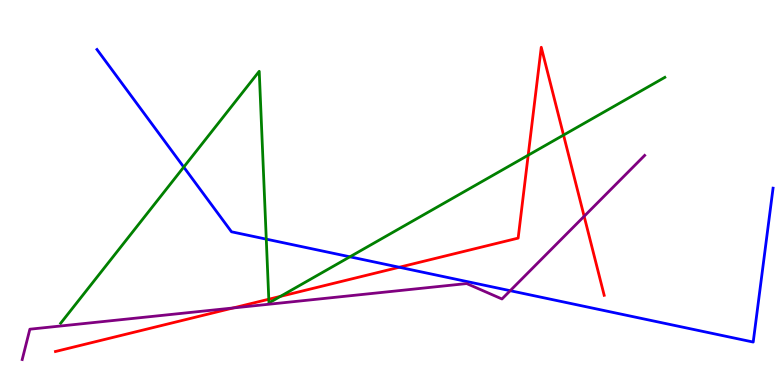[{'lines': ['blue', 'red'], 'intersections': [{'x': 5.15, 'y': 3.06}]}, {'lines': ['green', 'red'], 'intersections': [{'x': 3.47, 'y': 2.23}, {'x': 3.62, 'y': 2.3}, {'x': 6.82, 'y': 5.97}, {'x': 7.27, 'y': 6.49}]}, {'lines': ['purple', 'red'], 'intersections': [{'x': 3.01, 'y': 2.0}, {'x': 7.54, 'y': 4.38}]}, {'lines': ['blue', 'green'], 'intersections': [{'x': 2.37, 'y': 5.66}, {'x': 3.44, 'y': 3.79}, {'x': 4.51, 'y': 3.33}]}, {'lines': ['blue', 'purple'], 'intersections': [{'x': 6.58, 'y': 2.45}]}, {'lines': ['green', 'purple'], 'intersections': []}]